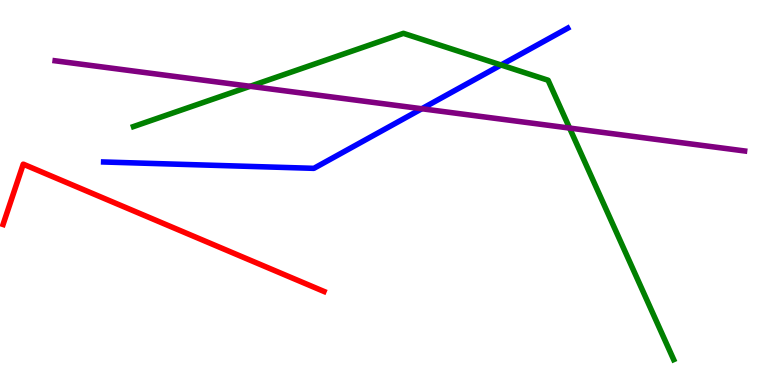[{'lines': ['blue', 'red'], 'intersections': []}, {'lines': ['green', 'red'], 'intersections': []}, {'lines': ['purple', 'red'], 'intersections': []}, {'lines': ['blue', 'green'], 'intersections': [{'x': 6.47, 'y': 8.31}]}, {'lines': ['blue', 'purple'], 'intersections': [{'x': 5.44, 'y': 7.18}]}, {'lines': ['green', 'purple'], 'intersections': [{'x': 3.23, 'y': 7.76}, {'x': 7.35, 'y': 6.67}]}]